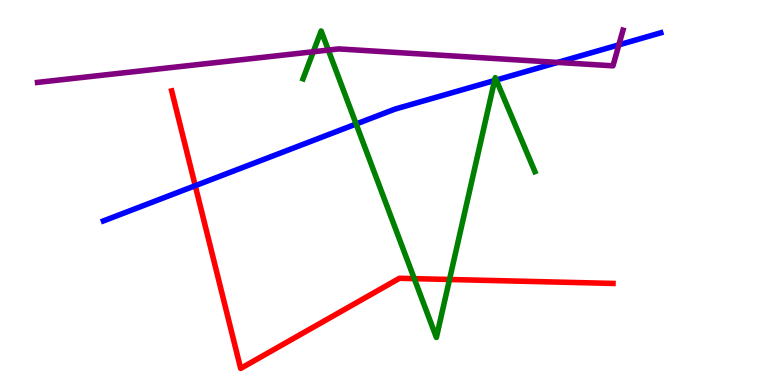[{'lines': ['blue', 'red'], 'intersections': [{'x': 2.52, 'y': 5.18}]}, {'lines': ['green', 'red'], 'intersections': [{'x': 5.35, 'y': 2.76}, {'x': 5.8, 'y': 2.74}]}, {'lines': ['purple', 'red'], 'intersections': []}, {'lines': ['blue', 'green'], 'intersections': [{'x': 4.6, 'y': 6.78}, {'x': 6.38, 'y': 7.91}, {'x': 6.4, 'y': 7.92}]}, {'lines': ['blue', 'purple'], 'intersections': [{'x': 7.2, 'y': 8.38}, {'x': 7.99, 'y': 8.84}]}, {'lines': ['green', 'purple'], 'intersections': [{'x': 4.04, 'y': 8.66}, {'x': 4.24, 'y': 8.7}]}]